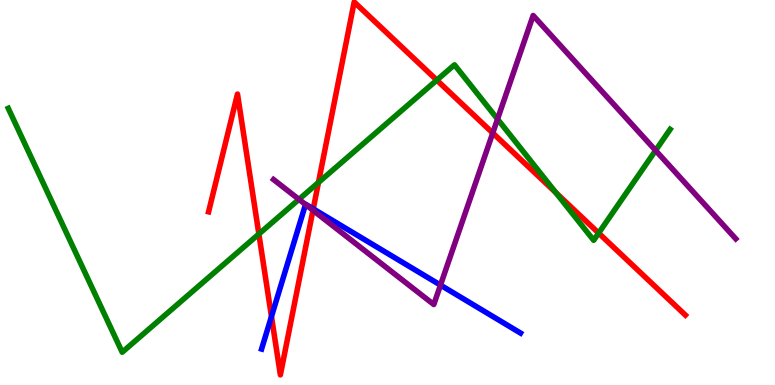[{'lines': ['blue', 'red'], 'intersections': [{'x': 3.5, 'y': 1.78}, {'x': 4.04, 'y': 4.57}]}, {'lines': ['green', 'red'], 'intersections': [{'x': 3.34, 'y': 3.92}, {'x': 4.11, 'y': 5.26}, {'x': 5.64, 'y': 7.92}, {'x': 7.17, 'y': 4.99}, {'x': 7.72, 'y': 3.95}]}, {'lines': ['purple', 'red'], 'intersections': [{'x': 4.04, 'y': 4.54}, {'x': 6.36, 'y': 6.55}]}, {'lines': ['blue', 'green'], 'intersections': []}, {'lines': ['blue', 'purple'], 'intersections': [{'x': 3.94, 'y': 4.69}, {'x': 5.68, 'y': 2.59}]}, {'lines': ['green', 'purple'], 'intersections': [{'x': 3.86, 'y': 4.82}, {'x': 6.42, 'y': 6.91}, {'x': 8.46, 'y': 6.09}]}]